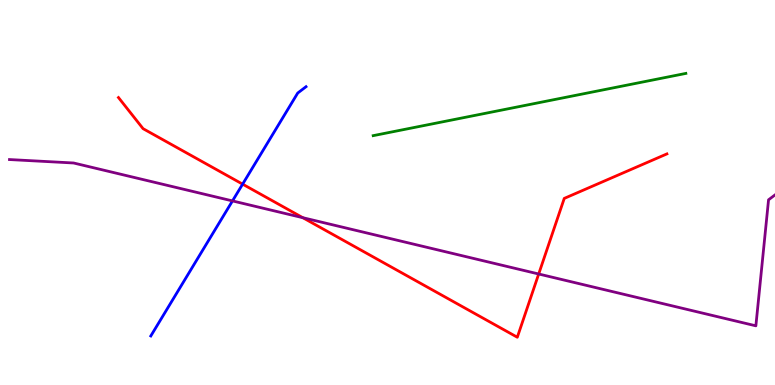[{'lines': ['blue', 'red'], 'intersections': [{'x': 3.13, 'y': 5.22}]}, {'lines': ['green', 'red'], 'intersections': []}, {'lines': ['purple', 'red'], 'intersections': [{'x': 3.91, 'y': 4.35}, {'x': 6.95, 'y': 2.88}]}, {'lines': ['blue', 'green'], 'intersections': []}, {'lines': ['blue', 'purple'], 'intersections': [{'x': 3.0, 'y': 4.78}]}, {'lines': ['green', 'purple'], 'intersections': []}]